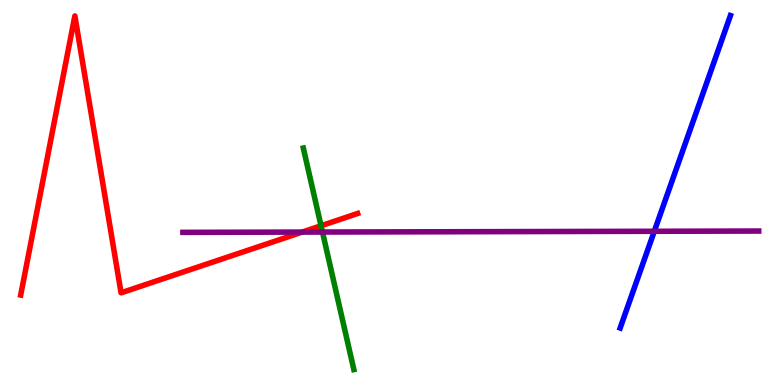[{'lines': ['blue', 'red'], 'intersections': []}, {'lines': ['green', 'red'], 'intersections': [{'x': 4.14, 'y': 4.14}]}, {'lines': ['purple', 'red'], 'intersections': [{'x': 3.9, 'y': 3.97}]}, {'lines': ['blue', 'green'], 'intersections': []}, {'lines': ['blue', 'purple'], 'intersections': [{'x': 8.44, 'y': 3.99}]}, {'lines': ['green', 'purple'], 'intersections': [{'x': 4.16, 'y': 3.97}]}]